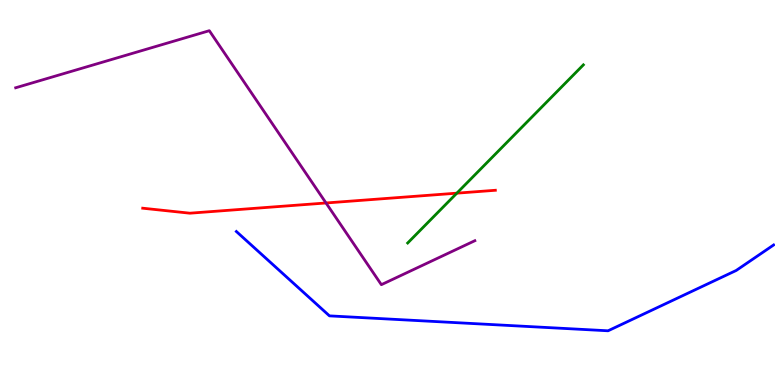[{'lines': ['blue', 'red'], 'intersections': []}, {'lines': ['green', 'red'], 'intersections': [{'x': 5.89, 'y': 4.98}]}, {'lines': ['purple', 'red'], 'intersections': [{'x': 4.21, 'y': 4.73}]}, {'lines': ['blue', 'green'], 'intersections': []}, {'lines': ['blue', 'purple'], 'intersections': []}, {'lines': ['green', 'purple'], 'intersections': []}]